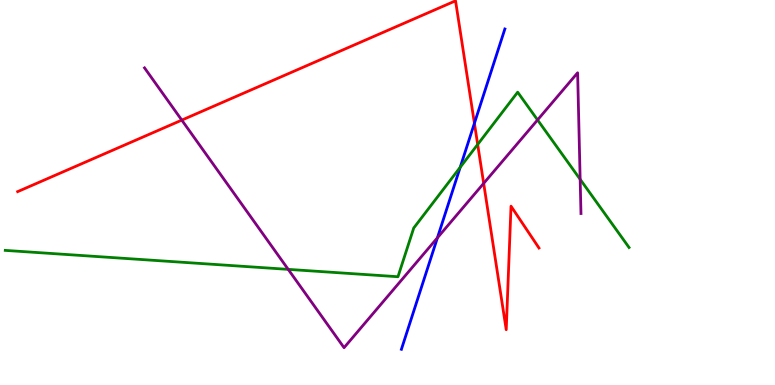[{'lines': ['blue', 'red'], 'intersections': [{'x': 6.12, 'y': 6.8}]}, {'lines': ['green', 'red'], 'intersections': [{'x': 6.16, 'y': 6.25}]}, {'lines': ['purple', 'red'], 'intersections': [{'x': 2.35, 'y': 6.88}, {'x': 6.24, 'y': 5.24}]}, {'lines': ['blue', 'green'], 'intersections': [{'x': 5.94, 'y': 5.65}]}, {'lines': ['blue', 'purple'], 'intersections': [{'x': 5.64, 'y': 3.82}]}, {'lines': ['green', 'purple'], 'intersections': [{'x': 3.72, 'y': 3.0}, {'x': 6.94, 'y': 6.88}, {'x': 7.49, 'y': 5.34}]}]